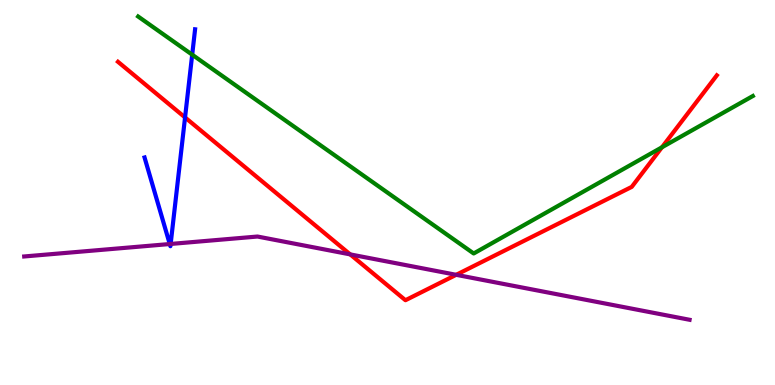[{'lines': ['blue', 'red'], 'intersections': [{'x': 2.39, 'y': 6.95}]}, {'lines': ['green', 'red'], 'intersections': [{'x': 8.54, 'y': 6.17}]}, {'lines': ['purple', 'red'], 'intersections': [{'x': 4.52, 'y': 3.39}, {'x': 5.89, 'y': 2.86}]}, {'lines': ['blue', 'green'], 'intersections': [{'x': 2.48, 'y': 8.58}]}, {'lines': ['blue', 'purple'], 'intersections': [{'x': 2.19, 'y': 3.66}, {'x': 2.2, 'y': 3.66}]}, {'lines': ['green', 'purple'], 'intersections': []}]